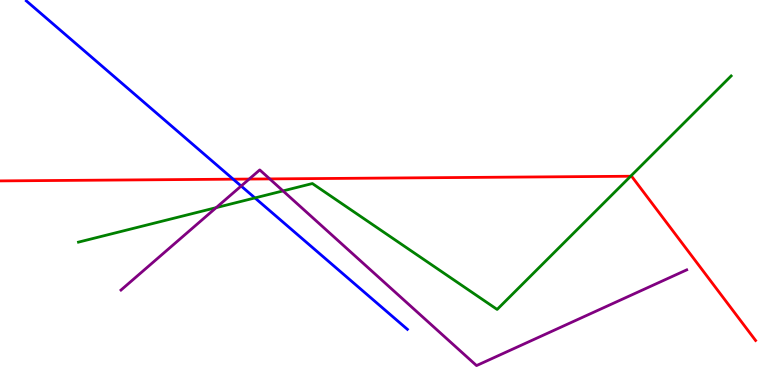[{'lines': ['blue', 'red'], 'intersections': [{'x': 3.01, 'y': 5.35}]}, {'lines': ['green', 'red'], 'intersections': [{'x': 8.14, 'y': 5.42}]}, {'lines': ['purple', 'red'], 'intersections': [{'x': 3.22, 'y': 5.35}, {'x': 3.48, 'y': 5.35}]}, {'lines': ['blue', 'green'], 'intersections': [{'x': 3.29, 'y': 4.86}]}, {'lines': ['blue', 'purple'], 'intersections': [{'x': 3.11, 'y': 5.17}]}, {'lines': ['green', 'purple'], 'intersections': [{'x': 2.79, 'y': 4.61}, {'x': 3.65, 'y': 5.04}]}]